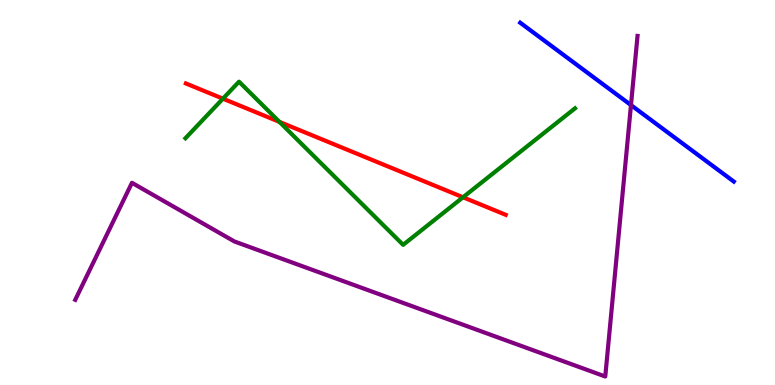[{'lines': ['blue', 'red'], 'intersections': []}, {'lines': ['green', 'red'], 'intersections': [{'x': 2.88, 'y': 7.44}, {'x': 3.61, 'y': 6.83}, {'x': 5.97, 'y': 4.88}]}, {'lines': ['purple', 'red'], 'intersections': []}, {'lines': ['blue', 'green'], 'intersections': []}, {'lines': ['blue', 'purple'], 'intersections': [{'x': 8.14, 'y': 7.27}]}, {'lines': ['green', 'purple'], 'intersections': []}]